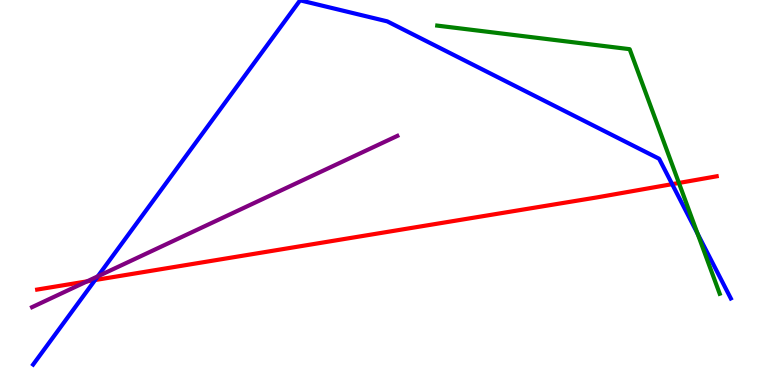[{'lines': ['blue', 'red'], 'intersections': [{'x': 1.23, 'y': 2.73}, {'x': 8.67, 'y': 5.22}]}, {'lines': ['green', 'red'], 'intersections': [{'x': 8.76, 'y': 5.25}]}, {'lines': ['purple', 'red'], 'intersections': [{'x': 1.12, 'y': 2.69}]}, {'lines': ['blue', 'green'], 'intersections': [{'x': 9.0, 'y': 3.93}]}, {'lines': ['blue', 'purple'], 'intersections': [{'x': 1.26, 'y': 2.82}]}, {'lines': ['green', 'purple'], 'intersections': []}]